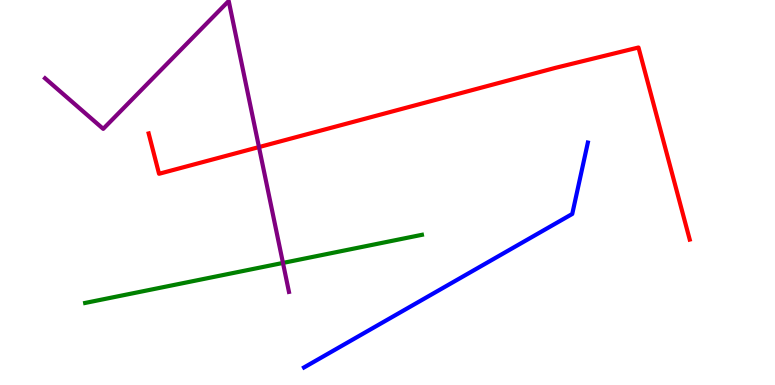[{'lines': ['blue', 'red'], 'intersections': []}, {'lines': ['green', 'red'], 'intersections': []}, {'lines': ['purple', 'red'], 'intersections': [{'x': 3.34, 'y': 6.18}]}, {'lines': ['blue', 'green'], 'intersections': []}, {'lines': ['blue', 'purple'], 'intersections': []}, {'lines': ['green', 'purple'], 'intersections': [{'x': 3.65, 'y': 3.17}]}]